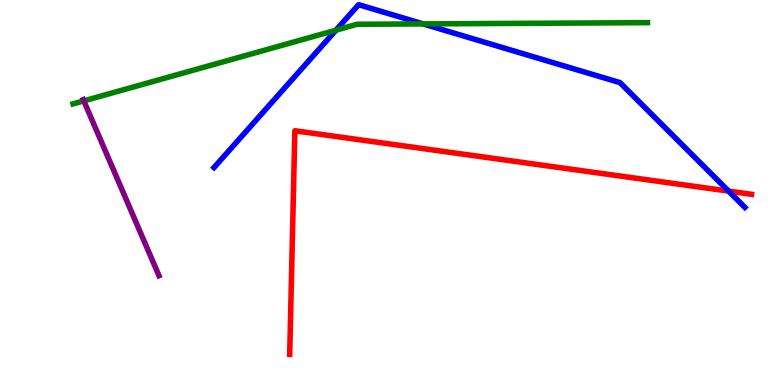[{'lines': ['blue', 'red'], 'intersections': [{'x': 9.4, 'y': 5.04}]}, {'lines': ['green', 'red'], 'intersections': []}, {'lines': ['purple', 'red'], 'intersections': []}, {'lines': ['blue', 'green'], 'intersections': [{'x': 4.34, 'y': 9.22}, {'x': 5.46, 'y': 9.38}]}, {'lines': ['blue', 'purple'], 'intersections': []}, {'lines': ['green', 'purple'], 'intersections': [{'x': 1.08, 'y': 7.38}]}]